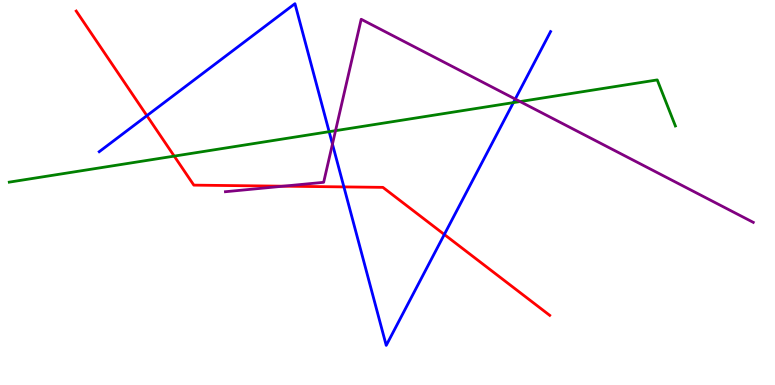[{'lines': ['blue', 'red'], 'intersections': [{'x': 1.9, 'y': 7.0}, {'x': 4.44, 'y': 5.15}, {'x': 5.73, 'y': 3.91}]}, {'lines': ['green', 'red'], 'intersections': [{'x': 2.25, 'y': 5.95}]}, {'lines': ['purple', 'red'], 'intersections': [{'x': 3.65, 'y': 5.16}]}, {'lines': ['blue', 'green'], 'intersections': [{'x': 4.25, 'y': 6.58}, {'x': 6.62, 'y': 7.33}]}, {'lines': ['blue', 'purple'], 'intersections': [{'x': 4.29, 'y': 6.26}, {'x': 6.65, 'y': 7.43}]}, {'lines': ['green', 'purple'], 'intersections': [{'x': 4.33, 'y': 6.61}, {'x': 6.71, 'y': 7.36}]}]